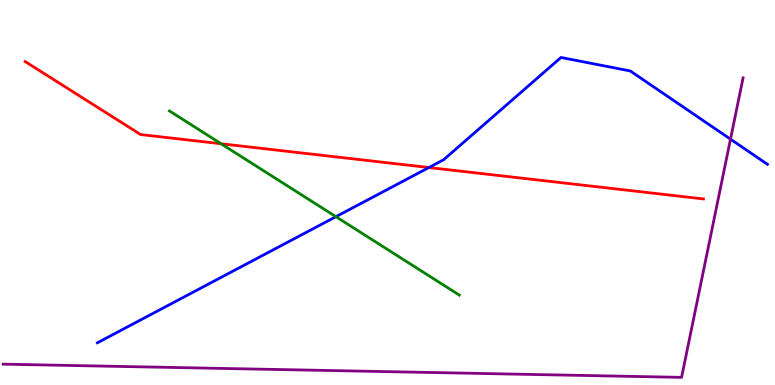[{'lines': ['blue', 'red'], 'intersections': [{'x': 5.53, 'y': 5.65}]}, {'lines': ['green', 'red'], 'intersections': [{'x': 2.85, 'y': 6.27}]}, {'lines': ['purple', 'red'], 'intersections': []}, {'lines': ['blue', 'green'], 'intersections': [{'x': 4.33, 'y': 4.37}]}, {'lines': ['blue', 'purple'], 'intersections': [{'x': 9.43, 'y': 6.39}]}, {'lines': ['green', 'purple'], 'intersections': []}]